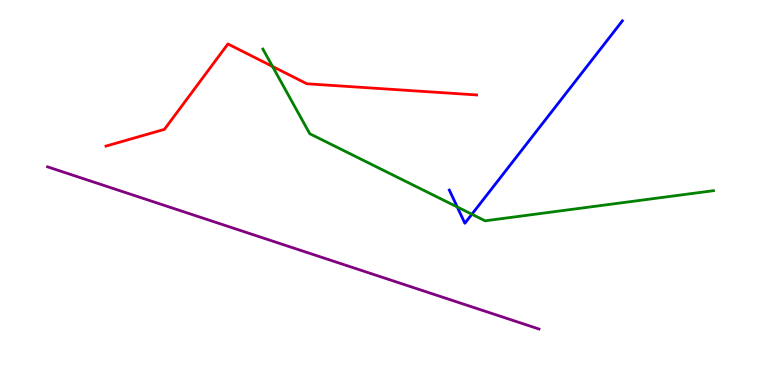[{'lines': ['blue', 'red'], 'intersections': []}, {'lines': ['green', 'red'], 'intersections': [{'x': 3.52, 'y': 8.27}]}, {'lines': ['purple', 'red'], 'intersections': []}, {'lines': ['blue', 'green'], 'intersections': [{'x': 5.9, 'y': 4.62}, {'x': 6.09, 'y': 4.44}]}, {'lines': ['blue', 'purple'], 'intersections': []}, {'lines': ['green', 'purple'], 'intersections': []}]